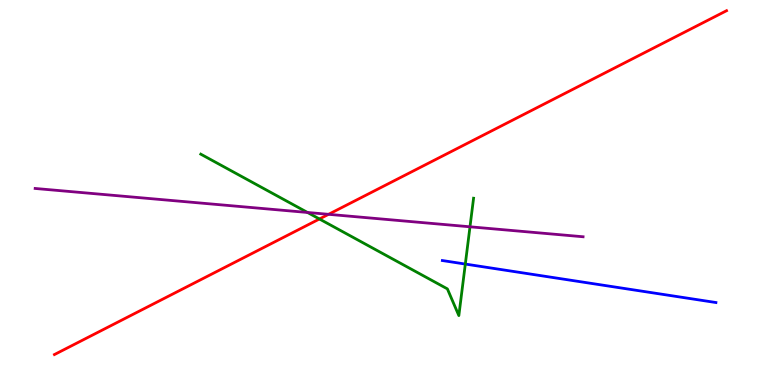[{'lines': ['blue', 'red'], 'intersections': []}, {'lines': ['green', 'red'], 'intersections': [{'x': 4.12, 'y': 4.31}]}, {'lines': ['purple', 'red'], 'intersections': [{'x': 4.24, 'y': 4.43}]}, {'lines': ['blue', 'green'], 'intersections': [{'x': 6.0, 'y': 3.14}]}, {'lines': ['blue', 'purple'], 'intersections': []}, {'lines': ['green', 'purple'], 'intersections': [{'x': 3.97, 'y': 4.48}, {'x': 6.06, 'y': 4.11}]}]